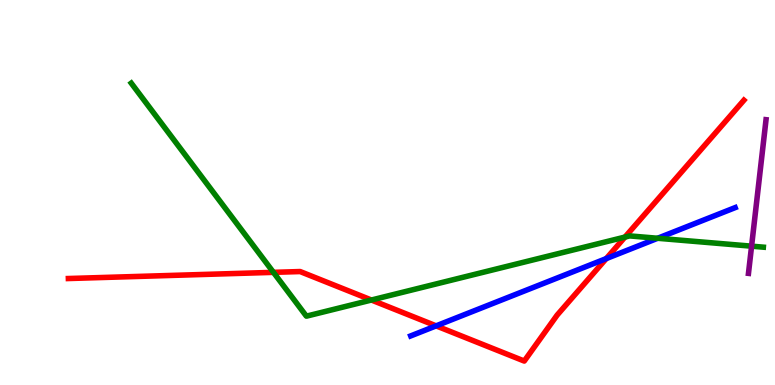[{'lines': ['blue', 'red'], 'intersections': [{'x': 5.63, 'y': 1.54}, {'x': 7.82, 'y': 3.28}]}, {'lines': ['green', 'red'], 'intersections': [{'x': 3.53, 'y': 2.93}, {'x': 4.79, 'y': 2.21}, {'x': 8.06, 'y': 3.84}]}, {'lines': ['purple', 'red'], 'intersections': []}, {'lines': ['blue', 'green'], 'intersections': [{'x': 8.49, 'y': 3.81}]}, {'lines': ['blue', 'purple'], 'intersections': []}, {'lines': ['green', 'purple'], 'intersections': [{'x': 9.7, 'y': 3.61}]}]